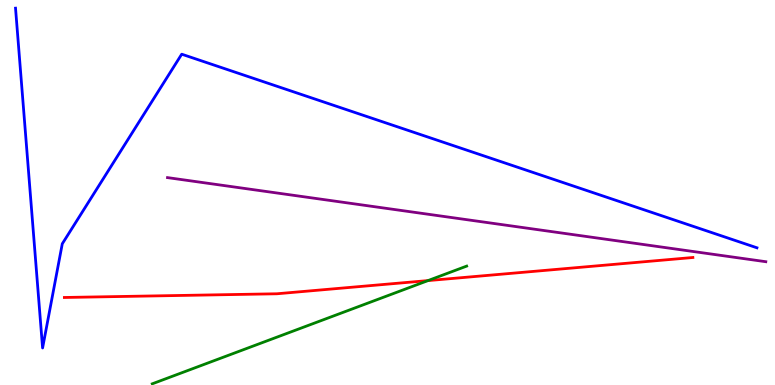[{'lines': ['blue', 'red'], 'intersections': []}, {'lines': ['green', 'red'], 'intersections': [{'x': 5.52, 'y': 2.71}]}, {'lines': ['purple', 'red'], 'intersections': []}, {'lines': ['blue', 'green'], 'intersections': []}, {'lines': ['blue', 'purple'], 'intersections': []}, {'lines': ['green', 'purple'], 'intersections': []}]